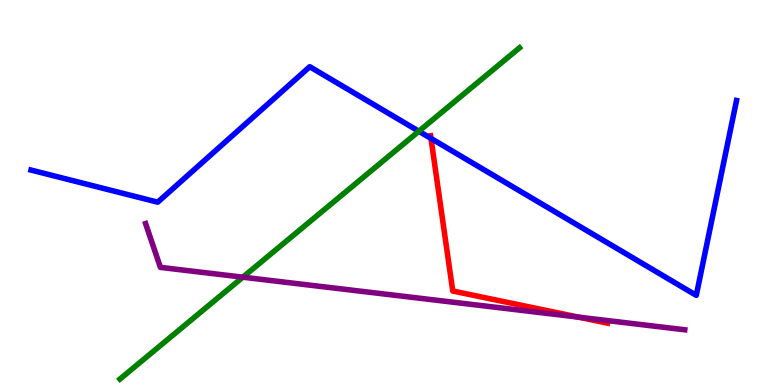[{'lines': ['blue', 'red'], 'intersections': [{'x': 5.56, 'y': 6.4}]}, {'lines': ['green', 'red'], 'intersections': []}, {'lines': ['purple', 'red'], 'intersections': [{'x': 7.46, 'y': 1.76}]}, {'lines': ['blue', 'green'], 'intersections': [{'x': 5.4, 'y': 6.59}]}, {'lines': ['blue', 'purple'], 'intersections': []}, {'lines': ['green', 'purple'], 'intersections': [{'x': 3.13, 'y': 2.8}]}]